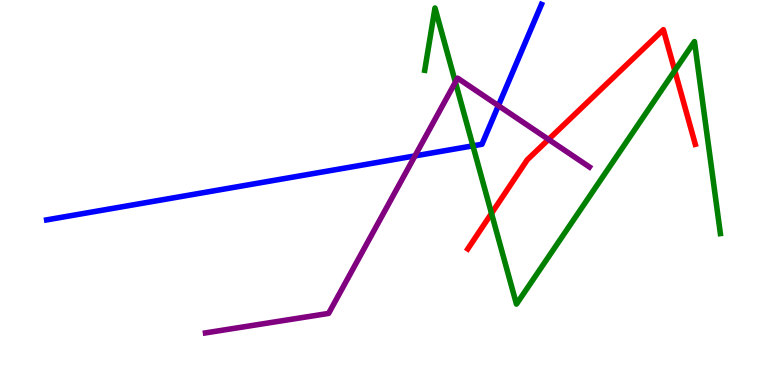[{'lines': ['blue', 'red'], 'intersections': []}, {'lines': ['green', 'red'], 'intersections': [{'x': 6.34, 'y': 4.46}, {'x': 8.71, 'y': 8.17}]}, {'lines': ['purple', 'red'], 'intersections': [{'x': 7.08, 'y': 6.38}]}, {'lines': ['blue', 'green'], 'intersections': [{'x': 6.1, 'y': 6.21}]}, {'lines': ['blue', 'purple'], 'intersections': [{'x': 5.35, 'y': 5.95}, {'x': 6.43, 'y': 7.26}]}, {'lines': ['green', 'purple'], 'intersections': [{'x': 5.88, 'y': 7.87}]}]